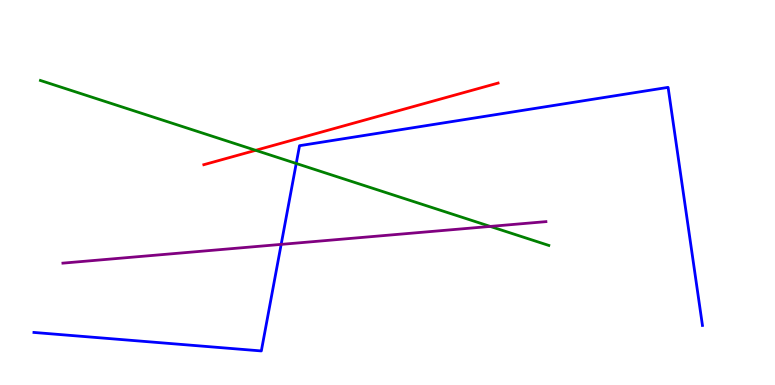[{'lines': ['blue', 'red'], 'intersections': []}, {'lines': ['green', 'red'], 'intersections': [{'x': 3.3, 'y': 6.1}]}, {'lines': ['purple', 'red'], 'intersections': []}, {'lines': ['blue', 'green'], 'intersections': [{'x': 3.82, 'y': 5.75}]}, {'lines': ['blue', 'purple'], 'intersections': [{'x': 3.63, 'y': 3.65}]}, {'lines': ['green', 'purple'], 'intersections': [{'x': 6.33, 'y': 4.12}]}]